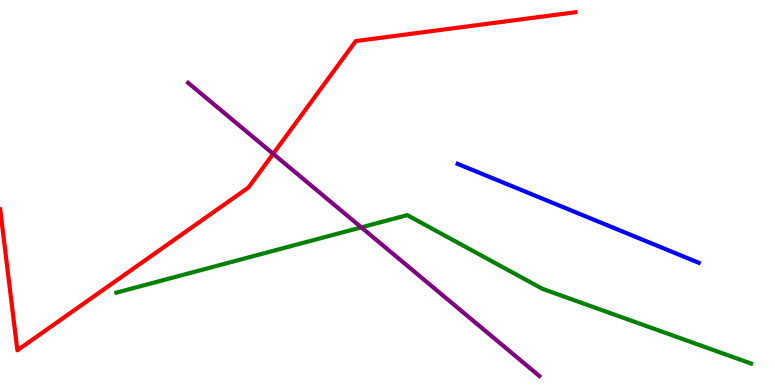[{'lines': ['blue', 'red'], 'intersections': []}, {'lines': ['green', 'red'], 'intersections': []}, {'lines': ['purple', 'red'], 'intersections': [{'x': 3.52, 'y': 6.01}]}, {'lines': ['blue', 'green'], 'intersections': []}, {'lines': ['blue', 'purple'], 'intersections': []}, {'lines': ['green', 'purple'], 'intersections': [{'x': 4.66, 'y': 4.09}]}]